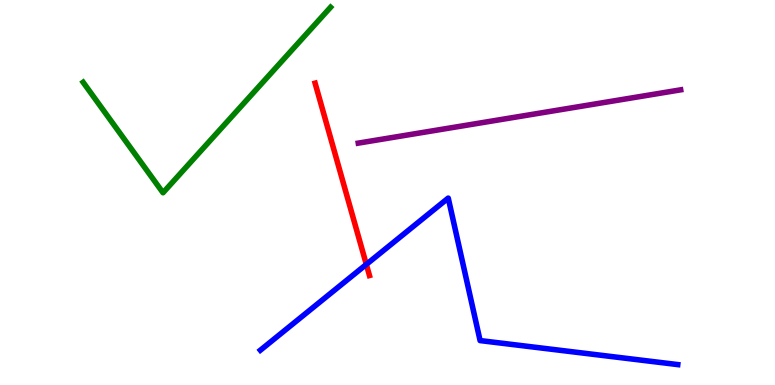[{'lines': ['blue', 'red'], 'intersections': [{'x': 4.73, 'y': 3.13}]}, {'lines': ['green', 'red'], 'intersections': []}, {'lines': ['purple', 'red'], 'intersections': []}, {'lines': ['blue', 'green'], 'intersections': []}, {'lines': ['blue', 'purple'], 'intersections': []}, {'lines': ['green', 'purple'], 'intersections': []}]